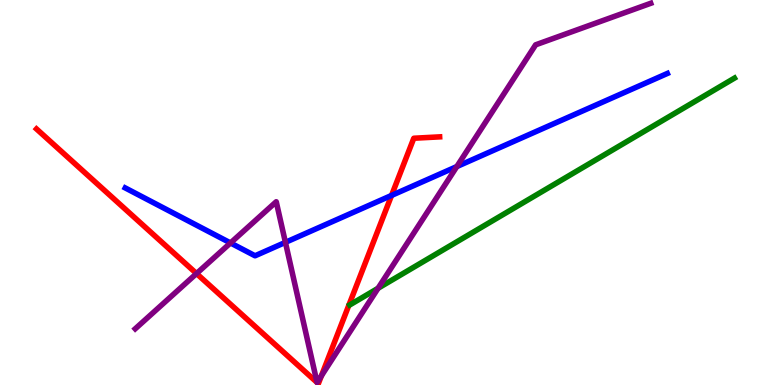[{'lines': ['blue', 'red'], 'intersections': [{'x': 5.05, 'y': 4.92}]}, {'lines': ['green', 'red'], 'intersections': []}, {'lines': ['purple', 'red'], 'intersections': [{'x': 2.54, 'y': 2.89}, {'x': 4.09, 'y': 0.066}, {'x': 4.09, 'y': 0.0653}, {'x': 4.15, 'y': 0.239}]}, {'lines': ['blue', 'green'], 'intersections': []}, {'lines': ['blue', 'purple'], 'intersections': [{'x': 2.97, 'y': 3.69}, {'x': 3.68, 'y': 3.7}, {'x': 5.89, 'y': 5.67}]}, {'lines': ['green', 'purple'], 'intersections': [{'x': 4.88, 'y': 2.51}]}]